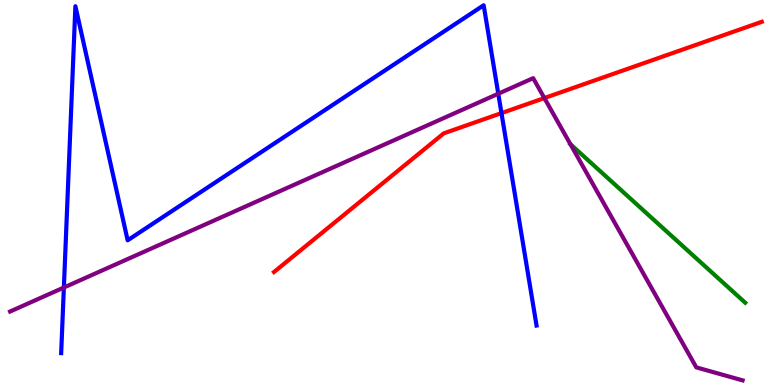[{'lines': ['blue', 'red'], 'intersections': [{'x': 6.47, 'y': 7.06}]}, {'lines': ['green', 'red'], 'intersections': []}, {'lines': ['purple', 'red'], 'intersections': [{'x': 7.02, 'y': 7.45}]}, {'lines': ['blue', 'green'], 'intersections': []}, {'lines': ['blue', 'purple'], 'intersections': [{'x': 0.824, 'y': 2.53}, {'x': 6.43, 'y': 7.57}]}, {'lines': ['green', 'purple'], 'intersections': [{'x': 7.36, 'y': 6.26}]}]